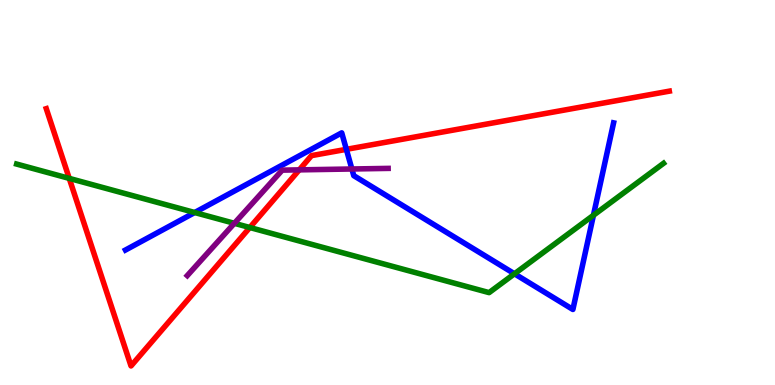[{'lines': ['blue', 'red'], 'intersections': [{'x': 4.47, 'y': 6.12}]}, {'lines': ['green', 'red'], 'intersections': [{'x': 0.893, 'y': 5.37}, {'x': 3.22, 'y': 4.09}]}, {'lines': ['purple', 'red'], 'intersections': [{'x': 3.86, 'y': 5.59}]}, {'lines': ['blue', 'green'], 'intersections': [{'x': 2.51, 'y': 4.48}, {'x': 6.64, 'y': 2.89}, {'x': 7.66, 'y': 4.41}]}, {'lines': ['blue', 'purple'], 'intersections': [{'x': 4.54, 'y': 5.61}]}, {'lines': ['green', 'purple'], 'intersections': [{'x': 3.02, 'y': 4.2}]}]